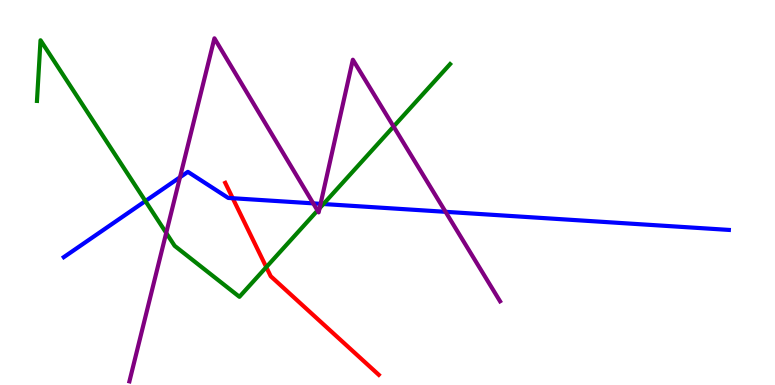[{'lines': ['blue', 'red'], 'intersections': [{'x': 3.0, 'y': 4.85}]}, {'lines': ['green', 'red'], 'intersections': [{'x': 3.44, 'y': 3.06}]}, {'lines': ['purple', 'red'], 'intersections': []}, {'lines': ['blue', 'green'], 'intersections': [{'x': 1.88, 'y': 4.78}, {'x': 4.17, 'y': 4.7}]}, {'lines': ['blue', 'purple'], 'intersections': [{'x': 2.32, 'y': 5.4}, {'x': 4.04, 'y': 4.72}, {'x': 4.14, 'y': 4.71}, {'x': 5.75, 'y': 4.5}]}, {'lines': ['green', 'purple'], 'intersections': [{'x': 2.14, 'y': 3.95}, {'x': 4.1, 'y': 4.53}, {'x': 4.12, 'y': 4.59}, {'x': 5.08, 'y': 6.71}]}]